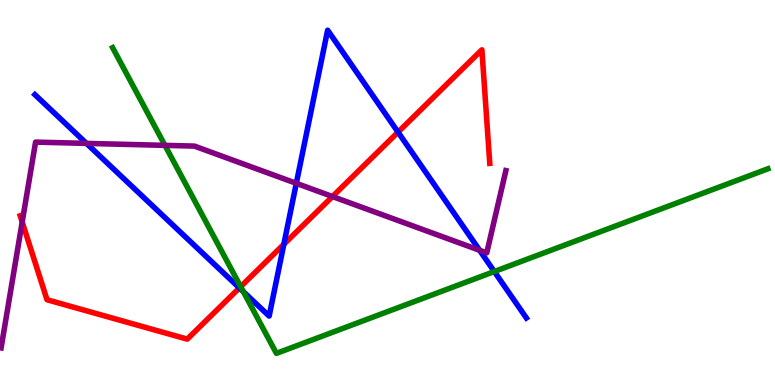[{'lines': ['blue', 'red'], 'intersections': [{'x': 3.09, 'y': 2.52}, {'x': 3.66, 'y': 3.66}, {'x': 5.14, 'y': 6.57}]}, {'lines': ['green', 'red'], 'intersections': [{'x': 3.11, 'y': 2.55}]}, {'lines': ['purple', 'red'], 'intersections': [{'x': 0.286, 'y': 4.23}, {'x': 4.29, 'y': 4.9}]}, {'lines': ['blue', 'green'], 'intersections': [{'x': 3.14, 'y': 2.42}, {'x': 6.38, 'y': 2.95}]}, {'lines': ['blue', 'purple'], 'intersections': [{'x': 1.12, 'y': 6.28}, {'x': 3.82, 'y': 5.24}, {'x': 6.19, 'y': 3.5}]}, {'lines': ['green', 'purple'], 'intersections': [{'x': 2.13, 'y': 6.22}]}]